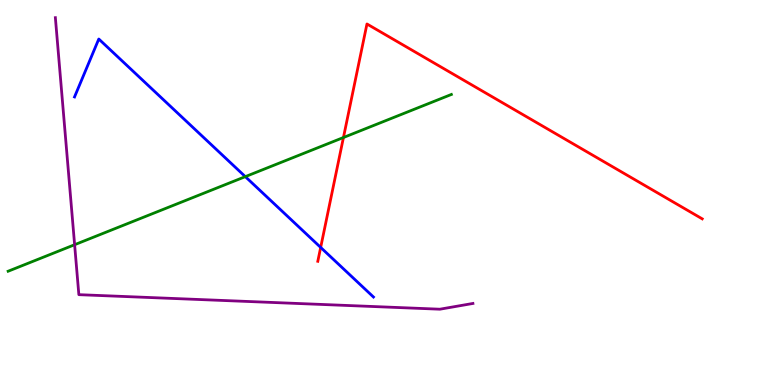[{'lines': ['blue', 'red'], 'intersections': [{'x': 4.14, 'y': 3.57}]}, {'lines': ['green', 'red'], 'intersections': [{'x': 4.43, 'y': 6.43}]}, {'lines': ['purple', 'red'], 'intersections': []}, {'lines': ['blue', 'green'], 'intersections': [{'x': 3.17, 'y': 5.41}]}, {'lines': ['blue', 'purple'], 'intersections': []}, {'lines': ['green', 'purple'], 'intersections': [{'x': 0.963, 'y': 3.64}]}]